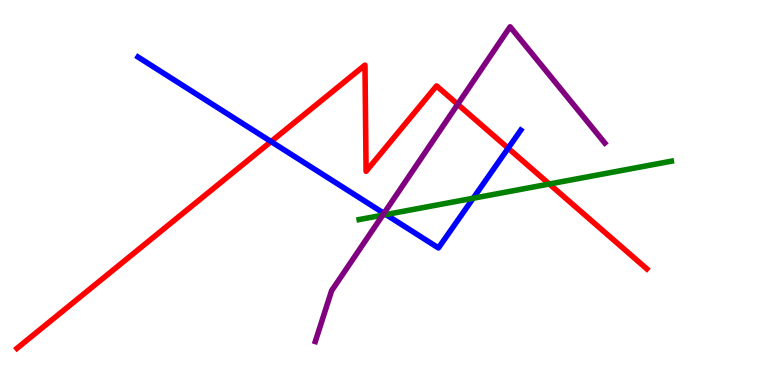[{'lines': ['blue', 'red'], 'intersections': [{'x': 3.5, 'y': 6.32}, {'x': 6.56, 'y': 6.15}]}, {'lines': ['green', 'red'], 'intersections': [{'x': 7.09, 'y': 5.22}]}, {'lines': ['purple', 'red'], 'intersections': [{'x': 5.91, 'y': 7.29}]}, {'lines': ['blue', 'green'], 'intersections': [{'x': 4.98, 'y': 4.43}, {'x': 6.11, 'y': 4.85}]}, {'lines': ['blue', 'purple'], 'intersections': [{'x': 4.95, 'y': 4.46}]}, {'lines': ['green', 'purple'], 'intersections': [{'x': 4.94, 'y': 4.41}]}]